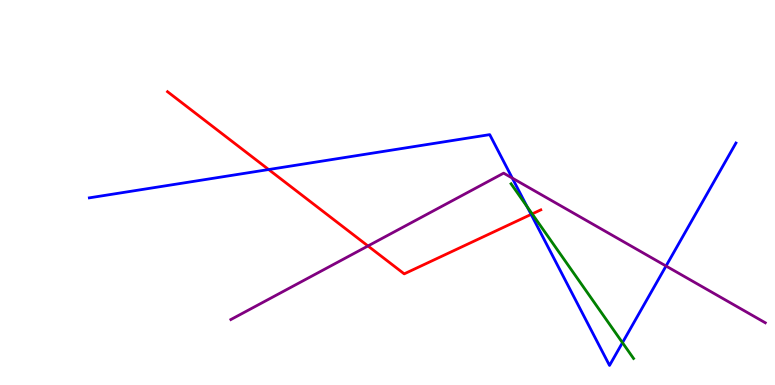[{'lines': ['blue', 'red'], 'intersections': [{'x': 3.47, 'y': 5.6}, {'x': 6.85, 'y': 4.43}]}, {'lines': ['green', 'red'], 'intersections': [{'x': 6.87, 'y': 4.44}]}, {'lines': ['purple', 'red'], 'intersections': [{'x': 4.75, 'y': 3.61}]}, {'lines': ['blue', 'green'], 'intersections': [{'x': 6.8, 'y': 4.63}, {'x': 8.03, 'y': 1.1}]}, {'lines': ['blue', 'purple'], 'intersections': [{'x': 6.61, 'y': 5.37}, {'x': 8.59, 'y': 3.09}]}, {'lines': ['green', 'purple'], 'intersections': []}]